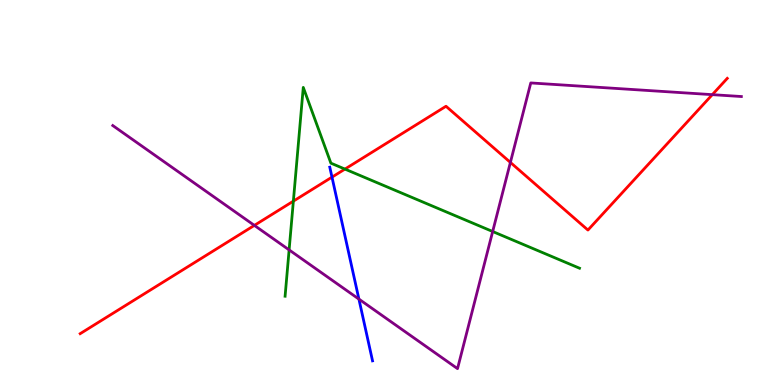[{'lines': ['blue', 'red'], 'intersections': [{'x': 4.28, 'y': 5.4}]}, {'lines': ['green', 'red'], 'intersections': [{'x': 3.79, 'y': 4.78}, {'x': 4.45, 'y': 5.61}]}, {'lines': ['purple', 'red'], 'intersections': [{'x': 3.28, 'y': 4.15}, {'x': 6.59, 'y': 5.78}, {'x': 9.19, 'y': 7.54}]}, {'lines': ['blue', 'green'], 'intersections': []}, {'lines': ['blue', 'purple'], 'intersections': [{'x': 4.63, 'y': 2.23}]}, {'lines': ['green', 'purple'], 'intersections': [{'x': 3.73, 'y': 3.51}, {'x': 6.36, 'y': 3.99}]}]